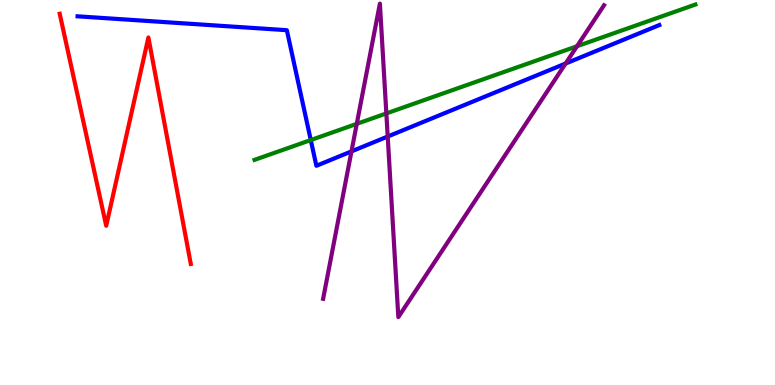[{'lines': ['blue', 'red'], 'intersections': []}, {'lines': ['green', 'red'], 'intersections': []}, {'lines': ['purple', 'red'], 'intersections': []}, {'lines': ['blue', 'green'], 'intersections': [{'x': 4.01, 'y': 6.36}]}, {'lines': ['blue', 'purple'], 'intersections': [{'x': 4.54, 'y': 6.07}, {'x': 5.0, 'y': 6.45}, {'x': 7.3, 'y': 8.35}]}, {'lines': ['green', 'purple'], 'intersections': [{'x': 4.6, 'y': 6.78}, {'x': 4.99, 'y': 7.05}, {'x': 7.45, 'y': 8.8}]}]